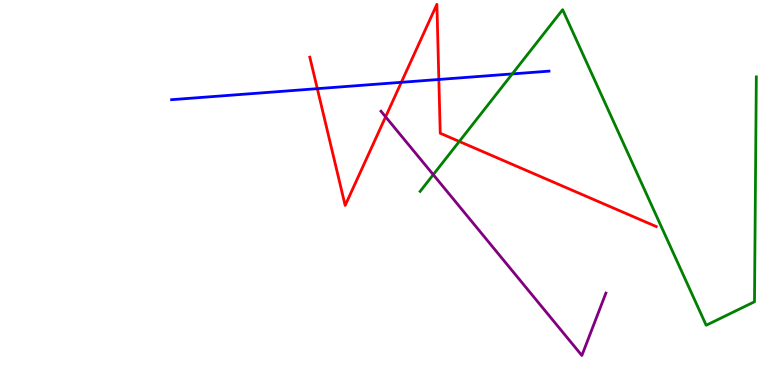[{'lines': ['blue', 'red'], 'intersections': [{'x': 4.09, 'y': 7.7}, {'x': 5.18, 'y': 7.86}, {'x': 5.66, 'y': 7.94}]}, {'lines': ['green', 'red'], 'intersections': [{'x': 5.93, 'y': 6.33}]}, {'lines': ['purple', 'red'], 'intersections': [{'x': 4.98, 'y': 6.97}]}, {'lines': ['blue', 'green'], 'intersections': [{'x': 6.61, 'y': 8.08}]}, {'lines': ['blue', 'purple'], 'intersections': []}, {'lines': ['green', 'purple'], 'intersections': [{'x': 5.59, 'y': 5.46}]}]